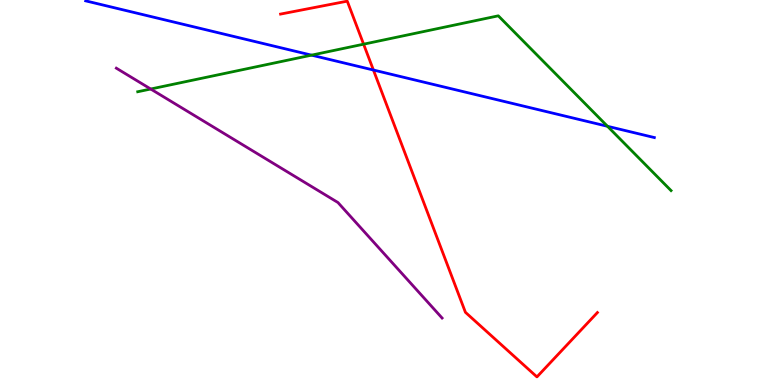[{'lines': ['blue', 'red'], 'intersections': [{'x': 4.82, 'y': 8.18}]}, {'lines': ['green', 'red'], 'intersections': [{'x': 4.69, 'y': 8.85}]}, {'lines': ['purple', 'red'], 'intersections': []}, {'lines': ['blue', 'green'], 'intersections': [{'x': 4.02, 'y': 8.57}, {'x': 7.84, 'y': 6.72}]}, {'lines': ['blue', 'purple'], 'intersections': []}, {'lines': ['green', 'purple'], 'intersections': [{'x': 1.94, 'y': 7.69}]}]